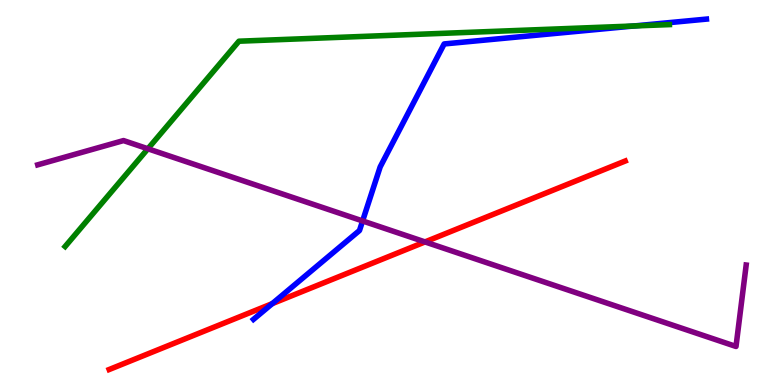[{'lines': ['blue', 'red'], 'intersections': [{'x': 3.51, 'y': 2.11}]}, {'lines': ['green', 'red'], 'intersections': []}, {'lines': ['purple', 'red'], 'intersections': [{'x': 5.48, 'y': 3.72}]}, {'lines': ['blue', 'green'], 'intersections': [{'x': 8.18, 'y': 9.33}]}, {'lines': ['blue', 'purple'], 'intersections': [{'x': 4.68, 'y': 4.26}]}, {'lines': ['green', 'purple'], 'intersections': [{'x': 1.91, 'y': 6.14}]}]